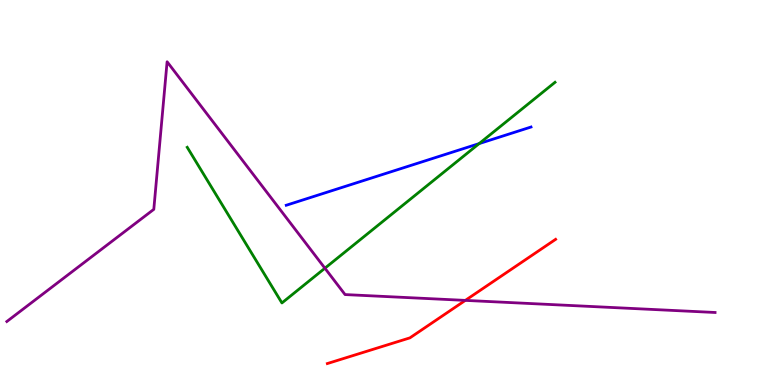[{'lines': ['blue', 'red'], 'intersections': []}, {'lines': ['green', 'red'], 'intersections': []}, {'lines': ['purple', 'red'], 'intersections': [{'x': 6.0, 'y': 2.2}]}, {'lines': ['blue', 'green'], 'intersections': [{'x': 6.18, 'y': 6.27}]}, {'lines': ['blue', 'purple'], 'intersections': []}, {'lines': ['green', 'purple'], 'intersections': [{'x': 4.19, 'y': 3.03}]}]